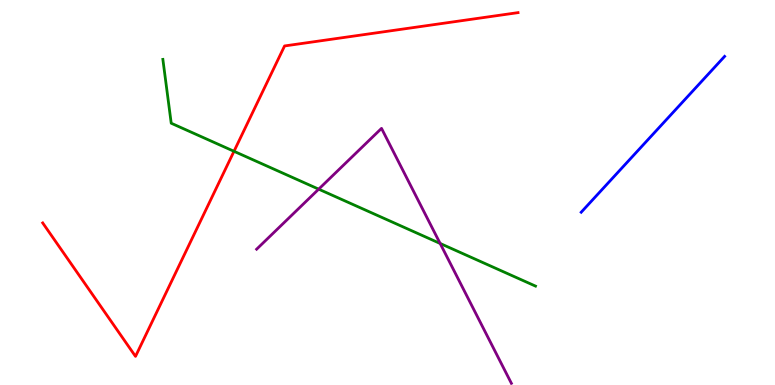[{'lines': ['blue', 'red'], 'intersections': []}, {'lines': ['green', 'red'], 'intersections': [{'x': 3.02, 'y': 6.07}]}, {'lines': ['purple', 'red'], 'intersections': []}, {'lines': ['blue', 'green'], 'intersections': []}, {'lines': ['blue', 'purple'], 'intersections': []}, {'lines': ['green', 'purple'], 'intersections': [{'x': 4.11, 'y': 5.09}, {'x': 5.68, 'y': 3.68}]}]